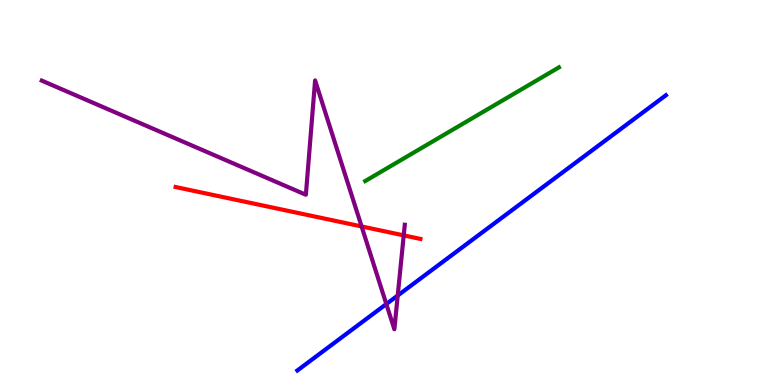[{'lines': ['blue', 'red'], 'intersections': []}, {'lines': ['green', 'red'], 'intersections': []}, {'lines': ['purple', 'red'], 'intersections': [{'x': 4.67, 'y': 4.12}, {'x': 5.21, 'y': 3.89}]}, {'lines': ['blue', 'green'], 'intersections': []}, {'lines': ['blue', 'purple'], 'intersections': [{'x': 4.98, 'y': 2.1}, {'x': 5.13, 'y': 2.32}]}, {'lines': ['green', 'purple'], 'intersections': []}]